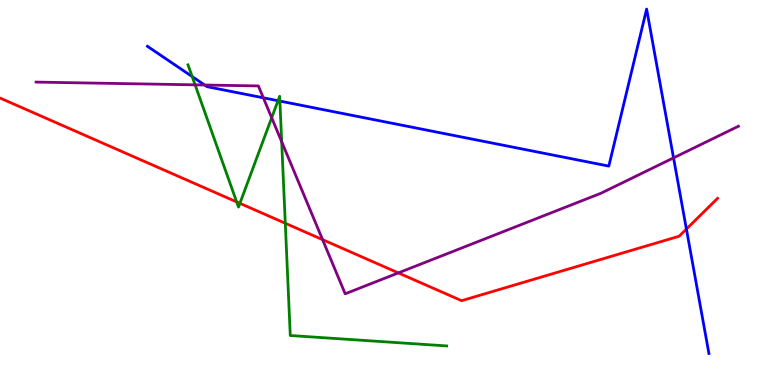[{'lines': ['blue', 'red'], 'intersections': [{'x': 8.86, 'y': 4.05}]}, {'lines': ['green', 'red'], 'intersections': [{'x': 3.05, 'y': 4.76}, {'x': 3.1, 'y': 4.72}, {'x': 3.68, 'y': 4.2}]}, {'lines': ['purple', 'red'], 'intersections': [{'x': 4.16, 'y': 3.78}, {'x': 5.14, 'y': 2.91}]}, {'lines': ['blue', 'green'], 'intersections': [{'x': 2.48, 'y': 8.01}, {'x': 3.59, 'y': 7.38}, {'x': 3.61, 'y': 7.37}]}, {'lines': ['blue', 'purple'], 'intersections': [{'x': 2.64, 'y': 7.79}, {'x': 3.4, 'y': 7.46}, {'x': 8.69, 'y': 5.9}]}, {'lines': ['green', 'purple'], 'intersections': [{'x': 2.52, 'y': 7.8}, {'x': 3.51, 'y': 6.94}, {'x': 3.63, 'y': 6.32}]}]